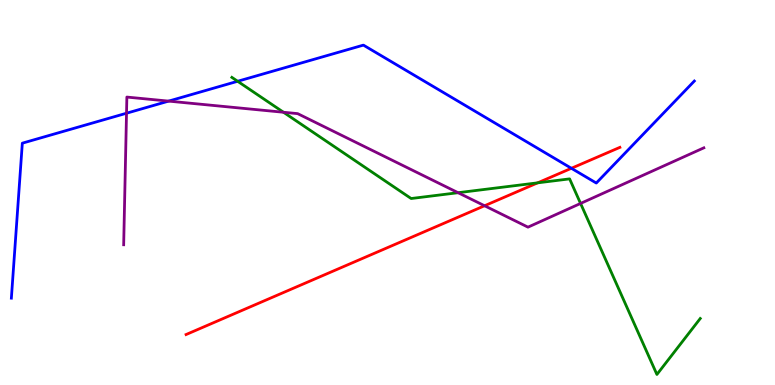[{'lines': ['blue', 'red'], 'intersections': [{'x': 7.37, 'y': 5.63}]}, {'lines': ['green', 'red'], 'intersections': [{'x': 6.94, 'y': 5.25}]}, {'lines': ['purple', 'red'], 'intersections': [{'x': 6.25, 'y': 4.66}]}, {'lines': ['blue', 'green'], 'intersections': [{'x': 3.07, 'y': 7.89}]}, {'lines': ['blue', 'purple'], 'intersections': [{'x': 1.63, 'y': 7.06}, {'x': 2.18, 'y': 7.37}]}, {'lines': ['green', 'purple'], 'intersections': [{'x': 3.66, 'y': 7.08}, {'x': 5.91, 'y': 4.99}, {'x': 7.49, 'y': 4.72}]}]